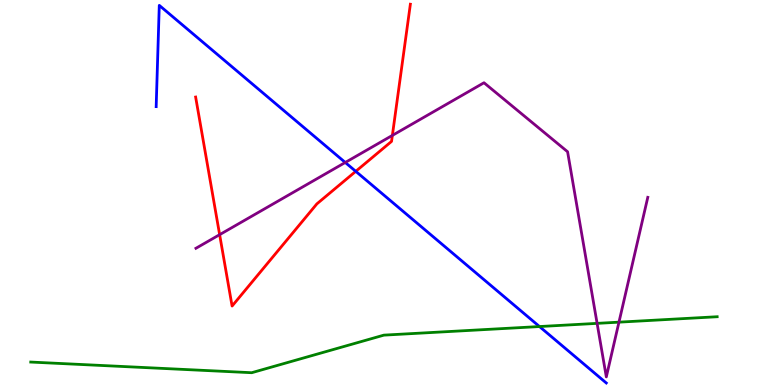[{'lines': ['blue', 'red'], 'intersections': [{'x': 4.59, 'y': 5.55}]}, {'lines': ['green', 'red'], 'intersections': []}, {'lines': ['purple', 'red'], 'intersections': [{'x': 2.83, 'y': 3.9}, {'x': 5.06, 'y': 6.48}]}, {'lines': ['blue', 'green'], 'intersections': [{'x': 6.96, 'y': 1.52}]}, {'lines': ['blue', 'purple'], 'intersections': [{'x': 4.45, 'y': 5.78}]}, {'lines': ['green', 'purple'], 'intersections': [{'x': 7.7, 'y': 1.6}, {'x': 7.99, 'y': 1.63}]}]